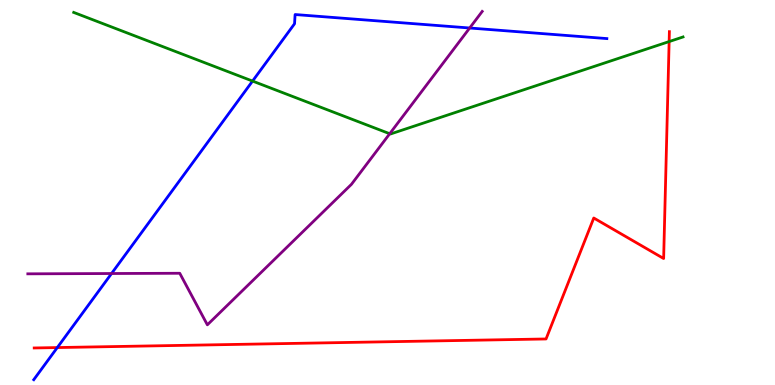[{'lines': ['blue', 'red'], 'intersections': [{'x': 0.739, 'y': 0.972}]}, {'lines': ['green', 'red'], 'intersections': [{'x': 8.63, 'y': 8.92}]}, {'lines': ['purple', 'red'], 'intersections': []}, {'lines': ['blue', 'green'], 'intersections': [{'x': 3.26, 'y': 7.89}]}, {'lines': ['blue', 'purple'], 'intersections': [{'x': 1.44, 'y': 2.9}, {'x': 6.06, 'y': 9.27}]}, {'lines': ['green', 'purple'], 'intersections': [{'x': 5.03, 'y': 6.53}]}]